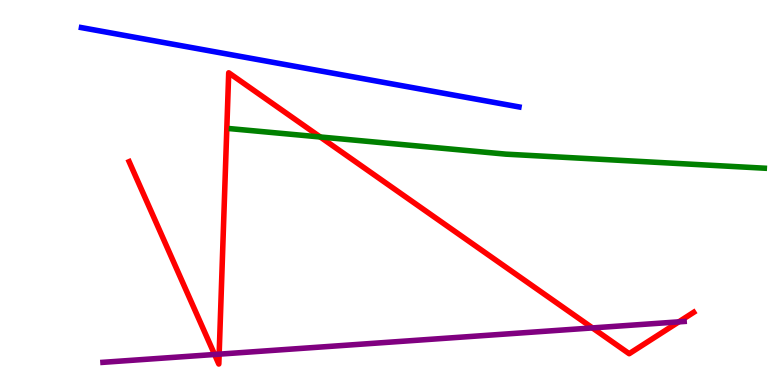[{'lines': ['blue', 'red'], 'intersections': []}, {'lines': ['green', 'red'], 'intersections': [{'x': 4.13, 'y': 6.44}]}, {'lines': ['purple', 'red'], 'intersections': [{'x': 2.77, 'y': 0.793}, {'x': 2.83, 'y': 0.801}, {'x': 7.64, 'y': 1.48}, {'x': 8.76, 'y': 1.64}]}, {'lines': ['blue', 'green'], 'intersections': []}, {'lines': ['blue', 'purple'], 'intersections': []}, {'lines': ['green', 'purple'], 'intersections': []}]